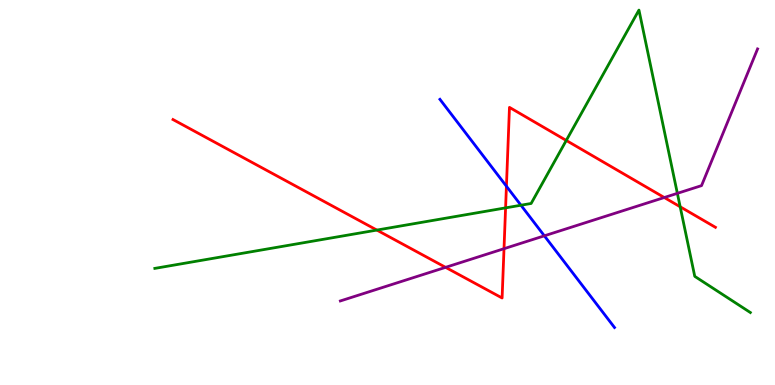[{'lines': ['blue', 'red'], 'intersections': [{'x': 6.53, 'y': 5.16}]}, {'lines': ['green', 'red'], 'intersections': [{'x': 4.86, 'y': 4.02}, {'x': 6.52, 'y': 4.6}, {'x': 7.31, 'y': 6.35}, {'x': 8.78, 'y': 4.63}]}, {'lines': ['purple', 'red'], 'intersections': [{'x': 5.75, 'y': 3.06}, {'x': 6.5, 'y': 3.54}, {'x': 8.57, 'y': 4.87}]}, {'lines': ['blue', 'green'], 'intersections': [{'x': 6.72, 'y': 4.67}]}, {'lines': ['blue', 'purple'], 'intersections': [{'x': 7.02, 'y': 3.87}]}, {'lines': ['green', 'purple'], 'intersections': [{'x': 8.74, 'y': 4.98}]}]